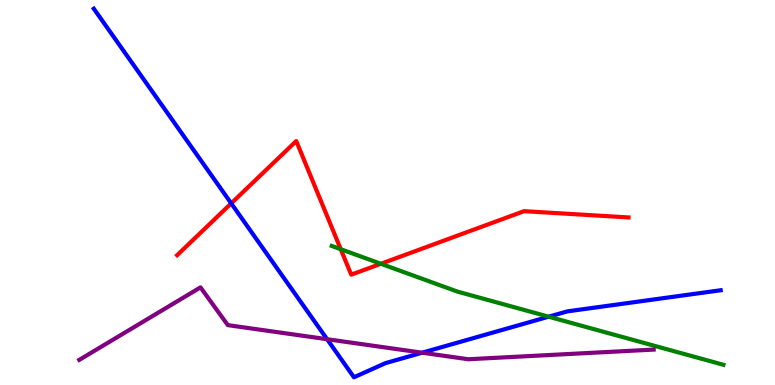[{'lines': ['blue', 'red'], 'intersections': [{'x': 2.98, 'y': 4.72}]}, {'lines': ['green', 'red'], 'intersections': [{'x': 4.4, 'y': 3.53}, {'x': 4.91, 'y': 3.15}]}, {'lines': ['purple', 'red'], 'intersections': []}, {'lines': ['blue', 'green'], 'intersections': [{'x': 7.08, 'y': 1.77}]}, {'lines': ['blue', 'purple'], 'intersections': [{'x': 4.22, 'y': 1.19}, {'x': 5.45, 'y': 0.839}]}, {'lines': ['green', 'purple'], 'intersections': []}]